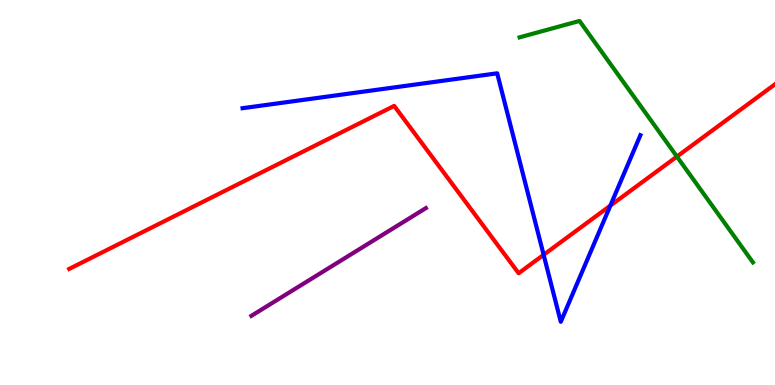[{'lines': ['blue', 'red'], 'intersections': [{'x': 7.01, 'y': 3.38}, {'x': 7.88, 'y': 4.66}]}, {'lines': ['green', 'red'], 'intersections': [{'x': 8.73, 'y': 5.93}]}, {'lines': ['purple', 'red'], 'intersections': []}, {'lines': ['blue', 'green'], 'intersections': []}, {'lines': ['blue', 'purple'], 'intersections': []}, {'lines': ['green', 'purple'], 'intersections': []}]